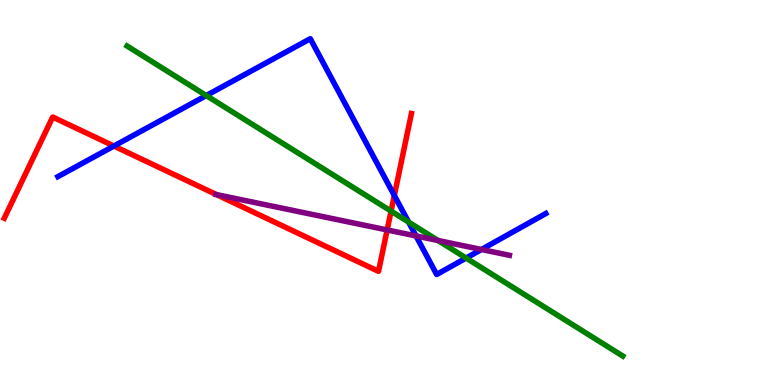[{'lines': ['blue', 'red'], 'intersections': [{'x': 1.47, 'y': 6.21}, {'x': 5.09, 'y': 4.92}]}, {'lines': ['green', 'red'], 'intersections': [{'x': 5.05, 'y': 4.52}]}, {'lines': ['purple', 'red'], 'intersections': [{'x': 2.79, 'y': 4.95}, {'x': 5.0, 'y': 4.03}]}, {'lines': ['blue', 'green'], 'intersections': [{'x': 2.66, 'y': 7.52}, {'x': 5.27, 'y': 4.23}, {'x': 6.01, 'y': 3.3}]}, {'lines': ['blue', 'purple'], 'intersections': [{'x': 5.37, 'y': 3.87}, {'x': 6.21, 'y': 3.52}]}, {'lines': ['green', 'purple'], 'intersections': [{'x': 5.65, 'y': 3.75}]}]